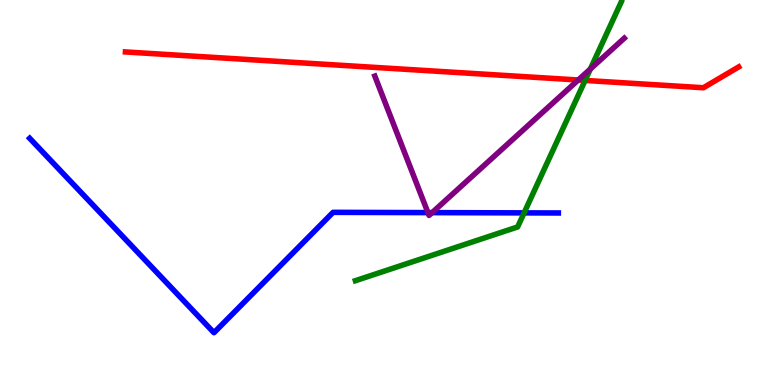[{'lines': ['blue', 'red'], 'intersections': []}, {'lines': ['green', 'red'], 'intersections': [{'x': 7.55, 'y': 7.91}]}, {'lines': ['purple', 'red'], 'intersections': [{'x': 7.46, 'y': 7.92}]}, {'lines': ['blue', 'green'], 'intersections': [{'x': 6.76, 'y': 4.47}]}, {'lines': ['blue', 'purple'], 'intersections': [{'x': 5.52, 'y': 4.48}, {'x': 5.58, 'y': 4.48}]}, {'lines': ['green', 'purple'], 'intersections': [{'x': 7.62, 'y': 8.21}]}]